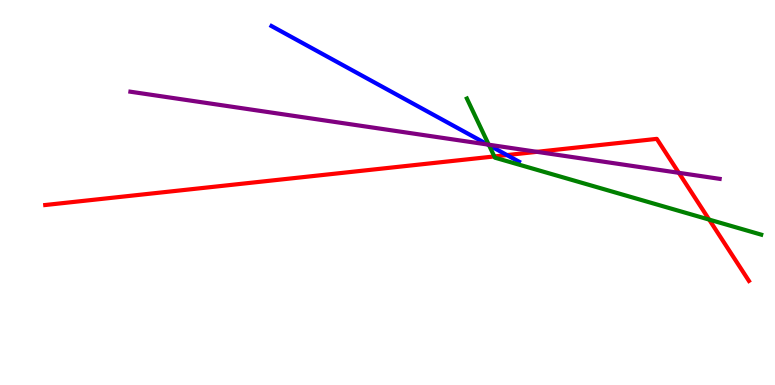[{'lines': ['blue', 'red'], 'intersections': [{'x': 6.54, 'y': 5.97}]}, {'lines': ['green', 'red'], 'intersections': [{'x': 6.38, 'y': 5.94}, {'x': 9.15, 'y': 4.3}]}, {'lines': ['purple', 'red'], 'intersections': [{'x': 6.93, 'y': 6.06}, {'x': 8.76, 'y': 5.51}]}, {'lines': ['blue', 'green'], 'intersections': [{'x': 6.31, 'y': 6.23}]}, {'lines': ['blue', 'purple'], 'intersections': [{'x': 6.29, 'y': 6.25}]}, {'lines': ['green', 'purple'], 'intersections': [{'x': 6.31, 'y': 6.24}]}]